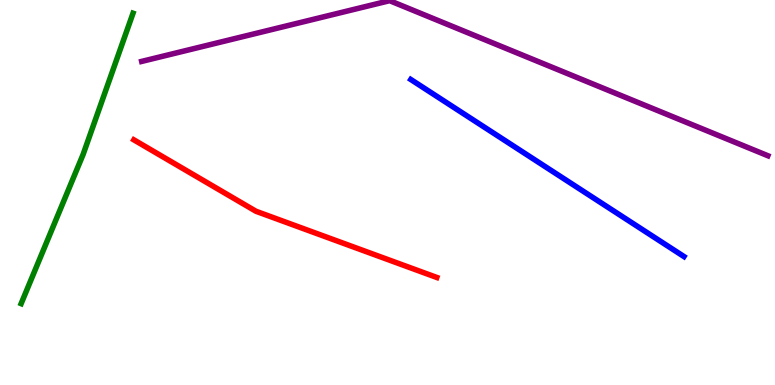[{'lines': ['blue', 'red'], 'intersections': []}, {'lines': ['green', 'red'], 'intersections': []}, {'lines': ['purple', 'red'], 'intersections': []}, {'lines': ['blue', 'green'], 'intersections': []}, {'lines': ['blue', 'purple'], 'intersections': []}, {'lines': ['green', 'purple'], 'intersections': []}]